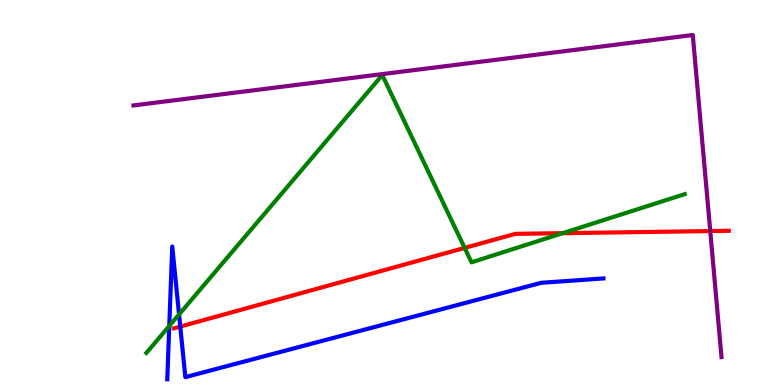[{'lines': ['blue', 'red'], 'intersections': [{'x': 2.33, 'y': 1.52}]}, {'lines': ['green', 'red'], 'intersections': [{'x': 6.0, 'y': 3.56}, {'x': 7.26, 'y': 3.94}]}, {'lines': ['purple', 'red'], 'intersections': [{'x': 9.16, 'y': 4.0}]}, {'lines': ['blue', 'green'], 'intersections': [{'x': 2.18, 'y': 1.53}, {'x': 2.31, 'y': 1.83}]}, {'lines': ['blue', 'purple'], 'intersections': []}, {'lines': ['green', 'purple'], 'intersections': []}]